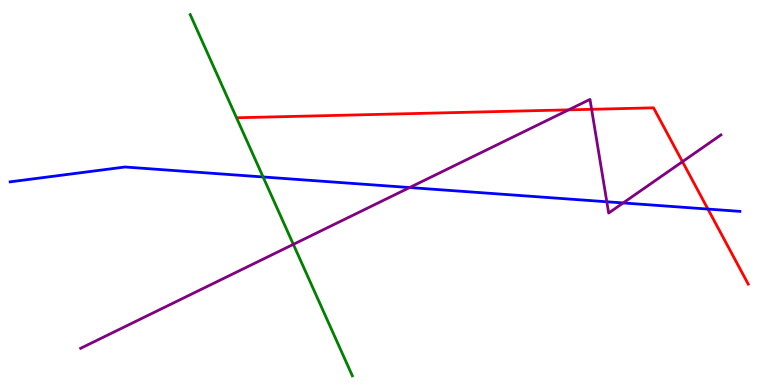[{'lines': ['blue', 'red'], 'intersections': [{'x': 9.13, 'y': 4.57}]}, {'lines': ['green', 'red'], 'intersections': []}, {'lines': ['purple', 'red'], 'intersections': [{'x': 7.34, 'y': 7.15}, {'x': 7.63, 'y': 7.16}, {'x': 8.81, 'y': 5.8}]}, {'lines': ['blue', 'green'], 'intersections': [{'x': 3.39, 'y': 5.4}]}, {'lines': ['blue', 'purple'], 'intersections': [{'x': 5.29, 'y': 5.13}, {'x': 7.83, 'y': 4.76}, {'x': 8.04, 'y': 4.73}]}, {'lines': ['green', 'purple'], 'intersections': [{'x': 3.79, 'y': 3.65}]}]